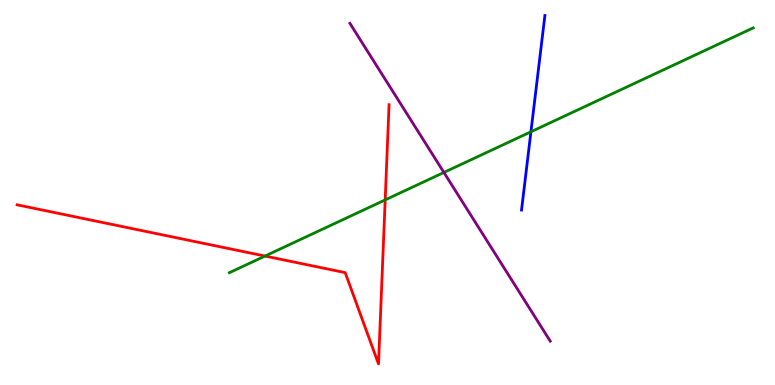[{'lines': ['blue', 'red'], 'intersections': []}, {'lines': ['green', 'red'], 'intersections': [{'x': 3.42, 'y': 3.35}, {'x': 4.97, 'y': 4.81}]}, {'lines': ['purple', 'red'], 'intersections': []}, {'lines': ['blue', 'green'], 'intersections': [{'x': 6.85, 'y': 6.58}]}, {'lines': ['blue', 'purple'], 'intersections': []}, {'lines': ['green', 'purple'], 'intersections': [{'x': 5.73, 'y': 5.52}]}]